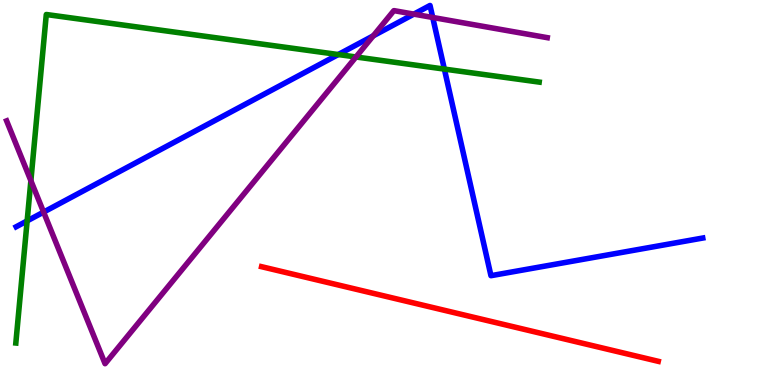[{'lines': ['blue', 'red'], 'intersections': []}, {'lines': ['green', 'red'], 'intersections': []}, {'lines': ['purple', 'red'], 'intersections': []}, {'lines': ['blue', 'green'], 'intersections': [{'x': 0.35, 'y': 4.26}, {'x': 4.36, 'y': 8.58}, {'x': 5.73, 'y': 8.21}]}, {'lines': ['blue', 'purple'], 'intersections': [{'x': 0.563, 'y': 4.49}, {'x': 4.82, 'y': 9.07}, {'x': 5.34, 'y': 9.63}, {'x': 5.58, 'y': 9.55}]}, {'lines': ['green', 'purple'], 'intersections': [{'x': 0.398, 'y': 5.31}, {'x': 4.59, 'y': 8.52}]}]